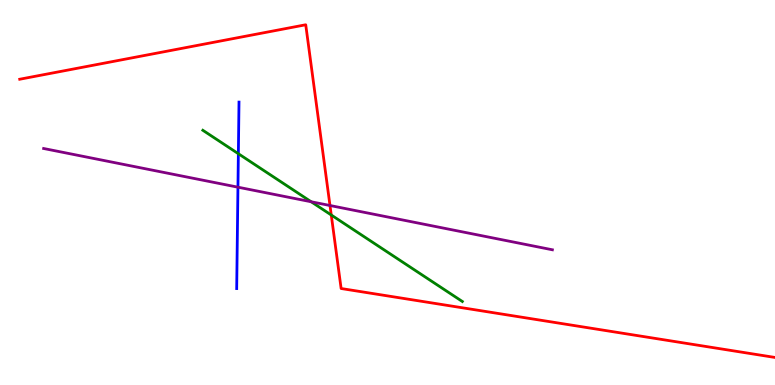[{'lines': ['blue', 'red'], 'intersections': []}, {'lines': ['green', 'red'], 'intersections': [{'x': 4.27, 'y': 4.42}]}, {'lines': ['purple', 'red'], 'intersections': [{'x': 4.26, 'y': 4.66}]}, {'lines': ['blue', 'green'], 'intersections': [{'x': 3.08, 'y': 6.01}]}, {'lines': ['blue', 'purple'], 'intersections': [{'x': 3.07, 'y': 5.14}]}, {'lines': ['green', 'purple'], 'intersections': [{'x': 4.02, 'y': 4.76}]}]